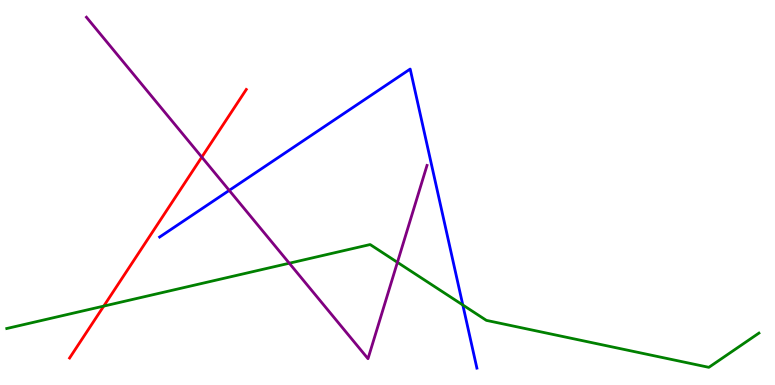[{'lines': ['blue', 'red'], 'intersections': []}, {'lines': ['green', 'red'], 'intersections': [{'x': 1.34, 'y': 2.05}]}, {'lines': ['purple', 'red'], 'intersections': [{'x': 2.6, 'y': 5.92}]}, {'lines': ['blue', 'green'], 'intersections': [{'x': 5.97, 'y': 2.08}]}, {'lines': ['blue', 'purple'], 'intersections': [{'x': 2.96, 'y': 5.05}]}, {'lines': ['green', 'purple'], 'intersections': [{'x': 3.73, 'y': 3.16}, {'x': 5.13, 'y': 3.19}]}]